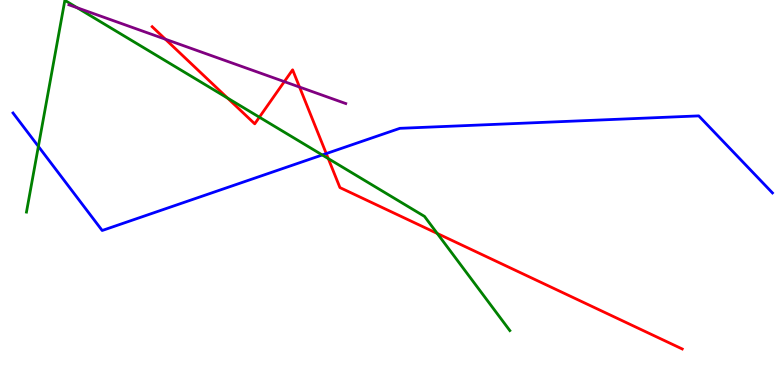[{'lines': ['blue', 'red'], 'intersections': [{'x': 4.21, 'y': 6.01}]}, {'lines': ['green', 'red'], 'intersections': [{'x': 2.94, 'y': 7.45}, {'x': 3.35, 'y': 6.96}, {'x': 4.24, 'y': 5.88}, {'x': 5.64, 'y': 3.94}]}, {'lines': ['purple', 'red'], 'intersections': [{'x': 2.13, 'y': 8.98}, {'x': 3.67, 'y': 7.88}, {'x': 3.86, 'y': 7.74}]}, {'lines': ['blue', 'green'], 'intersections': [{'x': 0.495, 'y': 6.2}, {'x': 4.16, 'y': 5.97}]}, {'lines': ['blue', 'purple'], 'intersections': []}, {'lines': ['green', 'purple'], 'intersections': [{'x': 0.997, 'y': 9.8}]}]